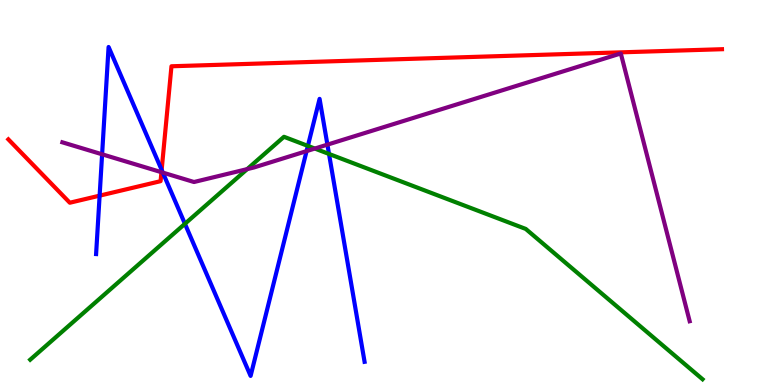[{'lines': ['blue', 'red'], 'intersections': [{'x': 1.29, 'y': 4.92}, {'x': 2.09, 'y': 5.59}]}, {'lines': ['green', 'red'], 'intersections': []}, {'lines': ['purple', 'red'], 'intersections': [{'x': 2.08, 'y': 5.53}]}, {'lines': ['blue', 'green'], 'intersections': [{'x': 2.39, 'y': 4.19}, {'x': 3.97, 'y': 6.21}, {'x': 4.25, 'y': 6.0}]}, {'lines': ['blue', 'purple'], 'intersections': [{'x': 1.32, 'y': 5.99}, {'x': 2.1, 'y': 5.52}, {'x': 3.96, 'y': 6.08}, {'x': 4.22, 'y': 6.24}]}, {'lines': ['green', 'purple'], 'intersections': [{'x': 3.19, 'y': 5.61}, {'x': 4.06, 'y': 6.14}]}]